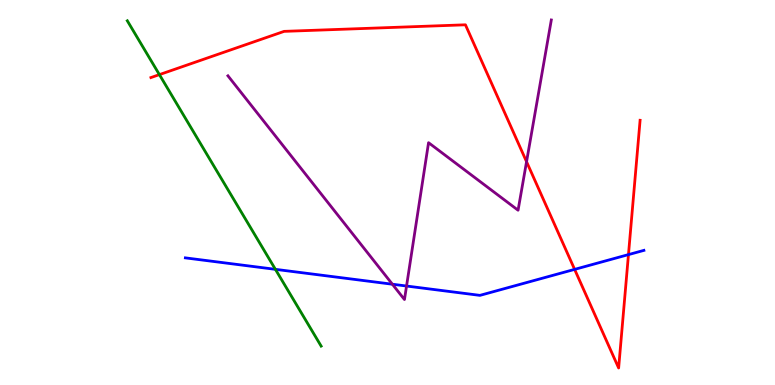[{'lines': ['blue', 'red'], 'intersections': [{'x': 7.41, 'y': 3.0}, {'x': 8.11, 'y': 3.39}]}, {'lines': ['green', 'red'], 'intersections': [{'x': 2.06, 'y': 8.06}]}, {'lines': ['purple', 'red'], 'intersections': [{'x': 6.79, 'y': 5.8}]}, {'lines': ['blue', 'green'], 'intersections': [{'x': 3.55, 'y': 3.0}]}, {'lines': ['blue', 'purple'], 'intersections': [{'x': 5.06, 'y': 2.62}, {'x': 5.25, 'y': 2.57}]}, {'lines': ['green', 'purple'], 'intersections': []}]